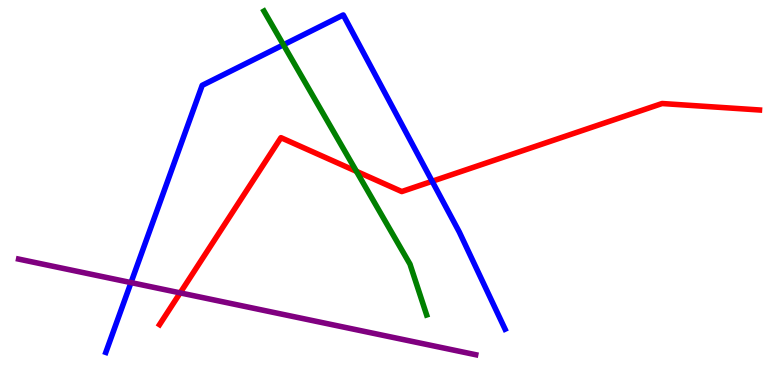[{'lines': ['blue', 'red'], 'intersections': [{'x': 5.58, 'y': 5.29}]}, {'lines': ['green', 'red'], 'intersections': [{'x': 4.6, 'y': 5.55}]}, {'lines': ['purple', 'red'], 'intersections': [{'x': 2.32, 'y': 2.39}]}, {'lines': ['blue', 'green'], 'intersections': [{'x': 3.66, 'y': 8.84}]}, {'lines': ['blue', 'purple'], 'intersections': [{'x': 1.69, 'y': 2.66}]}, {'lines': ['green', 'purple'], 'intersections': []}]